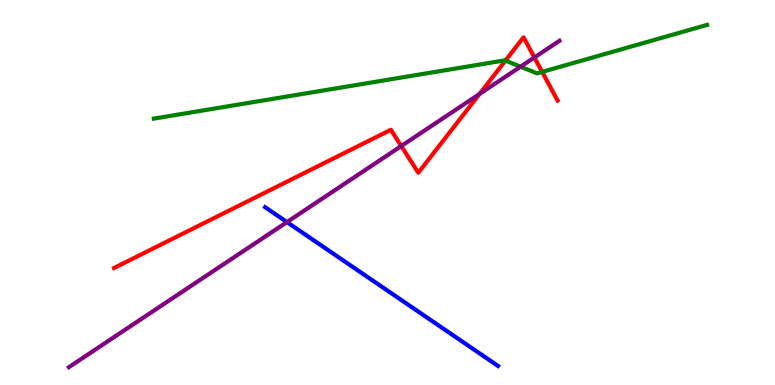[{'lines': ['blue', 'red'], 'intersections': []}, {'lines': ['green', 'red'], 'intersections': [{'x': 6.52, 'y': 8.43}, {'x': 7.0, 'y': 8.13}]}, {'lines': ['purple', 'red'], 'intersections': [{'x': 5.18, 'y': 6.21}, {'x': 6.19, 'y': 7.56}, {'x': 6.9, 'y': 8.51}]}, {'lines': ['blue', 'green'], 'intersections': []}, {'lines': ['blue', 'purple'], 'intersections': [{'x': 3.7, 'y': 4.23}]}, {'lines': ['green', 'purple'], 'intersections': [{'x': 6.72, 'y': 8.27}]}]